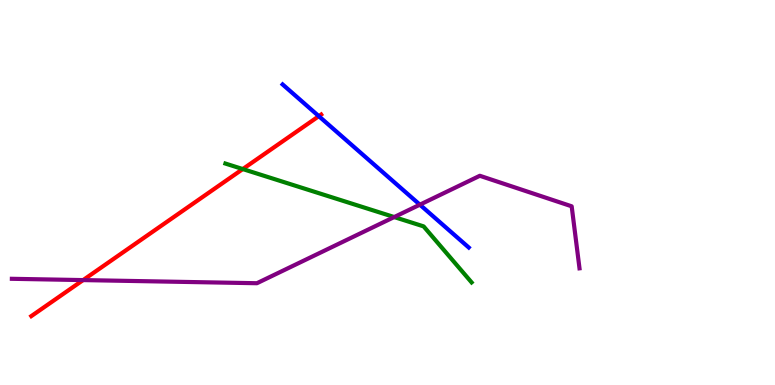[{'lines': ['blue', 'red'], 'intersections': [{'x': 4.11, 'y': 6.98}]}, {'lines': ['green', 'red'], 'intersections': [{'x': 3.13, 'y': 5.61}]}, {'lines': ['purple', 'red'], 'intersections': [{'x': 1.07, 'y': 2.72}]}, {'lines': ['blue', 'green'], 'intersections': []}, {'lines': ['blue', 'purple'], 'intersections': [{'x': 5.42, 'y': 4.68}]}, {'lines': ['green', 'purple'], 'intersections': [{'x': 5.09, 'y': 4.36}]}]